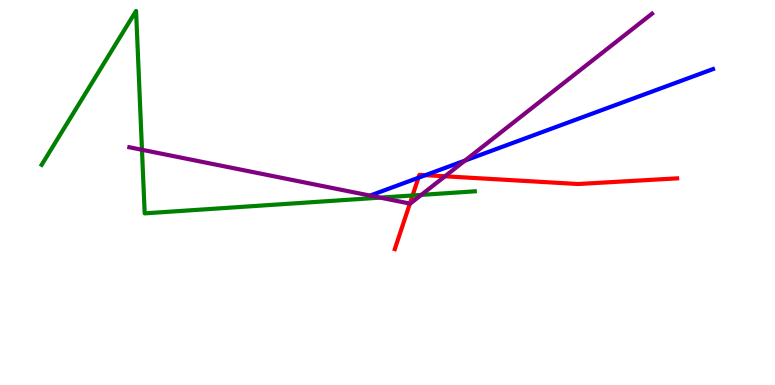[{'lines': ['blue', 'red'], 'intersections': [{'x': 5.4, 'y': 5.38}, {'x': 5.49, 'y': 5.45}]}, {'lines': ['green', 'red'], 'intersections': [{'x': 5.32, 'y': 4.92}]}, {'lines': ['purple', 'red'], 'intersections': [{'x': 5.29, 'y': 4.71}, {'x': 5.74, 'y': 5.42}]}, {'lines': ['blue', 'green'], 'intersections': []}, {'lines': ['blue', 'purple'], 'intersections': [{'x': 4.78, 'y': 4.92}, {'x': 6.0, 'y': 5.83}]}, {'lines': ['green', 'purple'], 'intersections': [{'x': 1.83, 'y': 6.11}, {'x': 4.91, 'y': 4.87}, {'x': 5.44, 'y': 4.94}]}]